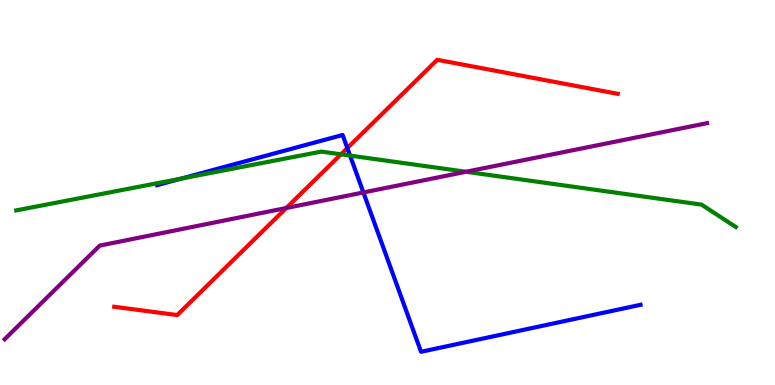[{'lines': ['blue', 'red'], 'intersections': [{'x': 4.48, 'y': 6.15}]}, {'lines': ['green', 'red'], 'intersections': [{'x': 4.4, 'y': 5.99}]}, {'lines': ['purple', 'red'], 'intersections': [{'x': 3.69, 'y': 4.6}]}, {'lines': ['blue', 'green'], 'intersections': [{'x': 2.34, 'y': 5.36}, {'x': 4.52, 'y': 5.96}]}, {'lines': ['blue', 'purple'], 'intersections': [{'x': 4.69, 'y': 5.0}]}, {'lines': ['green', 'purple'], 'intersections': [{'x': 6.01, 'y': 5.54}]}]